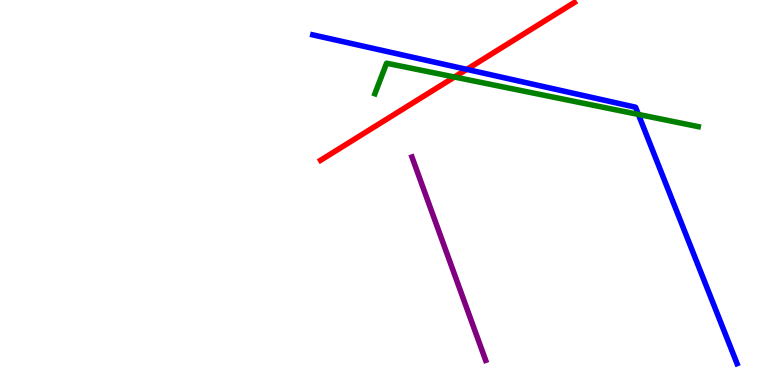[{'lines': ['blue', 'red'], 'intersections': [{'x': 6.02, 'y': 8.2}]}, {'lines': ['green', 'red'], 'intersections': [{'x': 5.86, 'y': 8.0}]}, {'lines': ['purple', 'red'], 'intersections': []}, {'lines': ['blue', 'green'], 'intersections': [{'x': 8.24, 'y': 7.03}]}, {'lines': ['blue', 'purple'], 'intersections': []}, {'lines': ['green', 'purple'], 'intersections': []}]